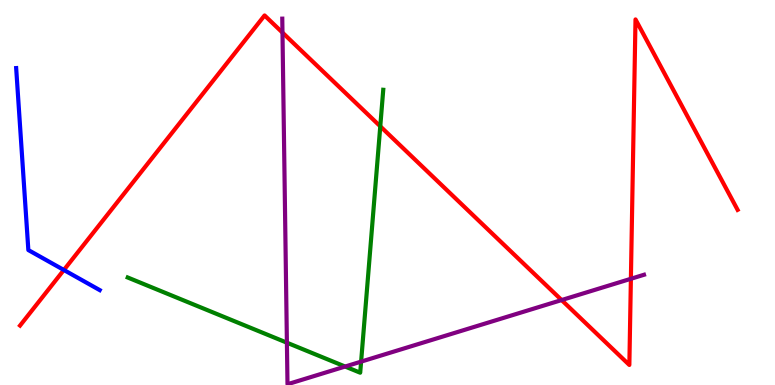[{'lines': ['blue', 'red'], 'intersections': [{'x': 0.824, 'y': 2.99}]}, {'lines': ['green', 'red'], 'intersections': [{'x': 4.91, 'y': 6.72}]}, {'lines': ['purple', 'red'], 'intersections': [{'x': 3.64, 'y': 9.15}, {'x': 7.25, 'y': 2.21}, {'x': 8.14, 'y': 2.76}]}, {'lines': ['blue', 'green'], 'intersections': []}, {'lines': ['blue', 'purple'], 'intersections': []}, {'lines': ['green', 'purple'], 'intersections': [{'x': 3.7, 'y': 1.1}, {'x': 4.45, 'y': 0.48}, {'x': 4.66, 'y': 0.607}]}]